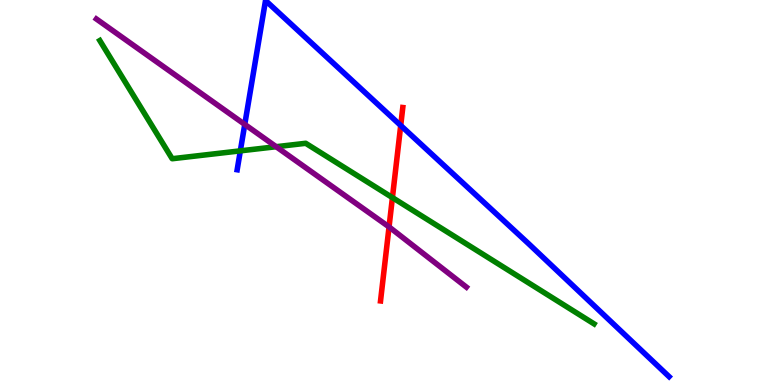[{'lines': ['blue', 'red'], 'intersections': [{'x': 5.17, 'y': 6.74}]}, {'lines': ['green', 'red'], 'intersections': [{'x': 5.06, 'y': 4.87}]}, {'lines': ['purple', 'red'], 'intersections': [{'x': 5.02, 'y': 4.11}]}, {'lines': ['blue', 'green'], 'intersections': [{'x': 3.1, 'y': 6.08}]}, {'lines': ['blue', 'purple'], 'intersections': [{'x': 3.16, 'y': 6.77}]}, {'lines': ['green', 'purple'], 'intersections': [{'x': 3.56, 'y': 6.19}]}]